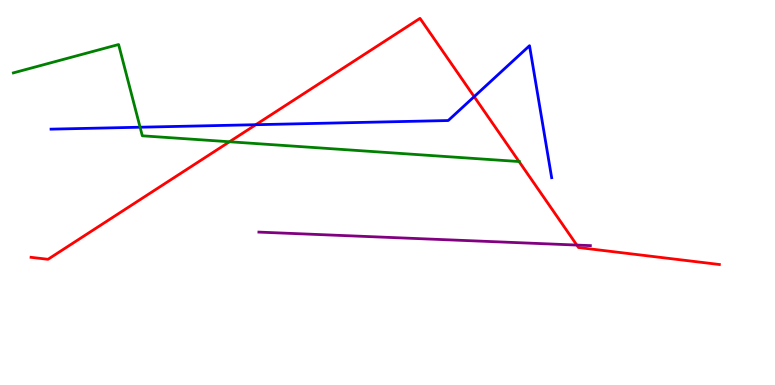[{'lines': ['blue', 'red'], 'intersections': [{'x': 3.3, 'y': 6.76}, {'x': 6.12, 'y': 7.49}]}, {'lines': ['green', 'red'], 'intersections': [{'x': 2.96, 'y': 6.32}, {'x': 6.7, 'y': 5.8}]}, {'lines': ['purple', 'red'], 'intersections': [{'x': 7.44, 'y': 3.63}]}, {'lines': ['blue', 'green'], 'intersections': [{'x': 1.81, 'y': 6.7}]}, {'lines': ['blue', 'purple'], 'intersections': []}, {'lines': ['green', 'purple'], 'intersections': []}]